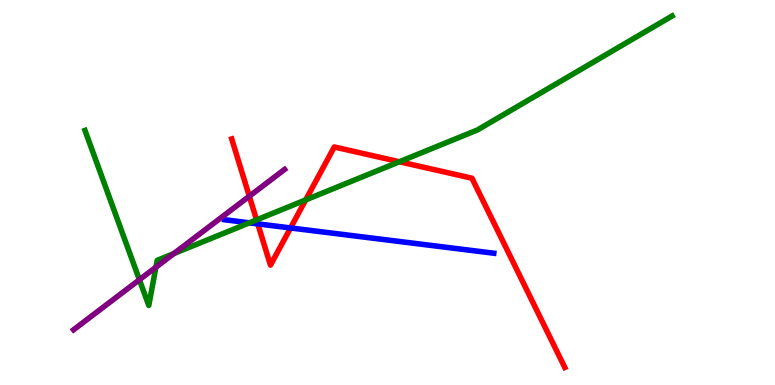[{'lines': ['blue', 'red'], 'intersections': [{'x': 3.33, 'y': 4.18}, {'x': 3.75, 'y': 4.08}]}, {'lines': ['green', 'red'], 'intersections': [{'x': 3.31, 'y': 4.29}, {'x': 3.94, 'y': 4.81}, {'x': 5.15, 'y': 5.8}]}, {'lines': ['purple', 'red'], 'intersections': [{'x': 3.22, 'y': 4.9}]}, {'lines': ['blue', 'green'], 'intersections': [{'x': 3.22, 'y': 4.21}]}, {'lines': ['blue', 'purple'], 'intersections': []}, {'lines': ['green', 'purple'], 'intersections': [{'x': 1.8, 'y': 2.73}, {'x': 2.01, 'y': 3.06}, {'x': 2.24, 'y': 3.41}]}]